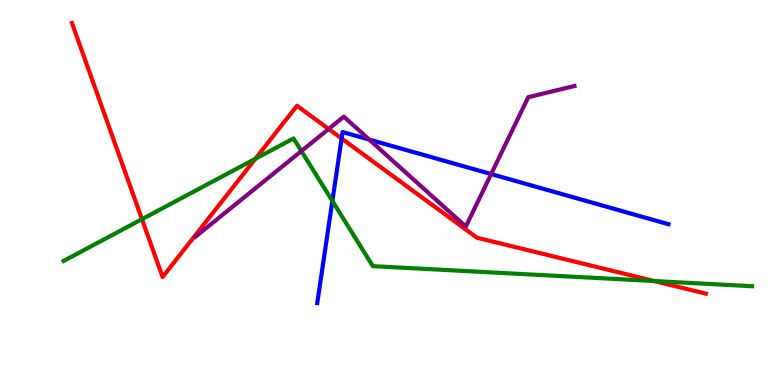[{'lines': ['blue', 'red'], 'intersections': [{'x': 4.41, 'y': 6.4}]}, {'lines': ['green', 'red'], 'intersections': [{'x': 1.83, 'y': 4.31}, {'x': 3.29, 'y': 5.88}, {'x': 8.44, 'y': 2.7}]}, {'lines': ['purple', 'red'], 'intersections': [{'x': 4.24, 'y': 6.65}]}, {'lines': ['blue', 'green'], 'intersections': [{'x': 4.29, 'y': 4.78}]}, {'lines': ['blue', 'purple'], 'intersections': [{'x': 4.76, 'y': 6.37}, {'x': 6.34, 'y': 5.48}]}, {'lines': ['green', 'purple'], 'intersections': [{'x': 3.89, 'y': 6.08}]}]